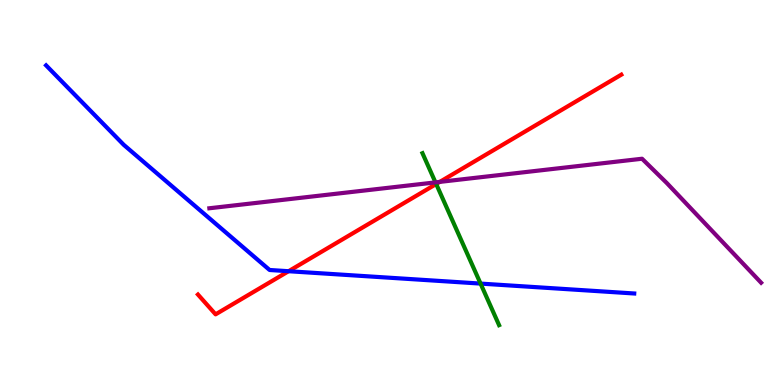[{'lines': ['blue', 'red'], 'intersections': [{'x': 3.72, 'y': 2.96}]}, {'lines': ['green', 'red'], 'intersections': [{'x': 5.63, 'y': 5.22}]}, {'lines': ['purple', 'red'], 'intersections': [{'x': 5.67, 'y': 5.28}]}, {'lines': ['blue', 'green'], 'intersections': [{'x': 6.2, 'y': 2.63}]}, {'lines': ['blue', 'purple'], 'intersections': []}, {'lines': ['green', 'purple'], 'intersections': [{'x': 5.62, 'y': 5.26}]}]